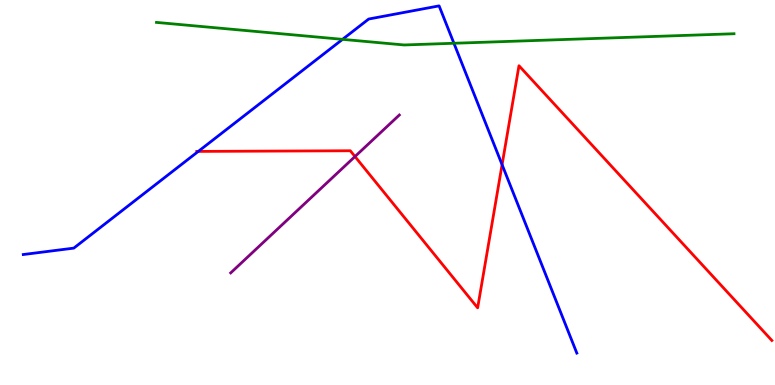[{'lines': ['blue', 'red'], 'intersections': [{'x': 2.56, 'y': 6.07}, {'x': 6.48, 'y': 5.72}]}, {'lines': ['green', 'red'], 'intersections': []}, {'lines': ['purple', 'red'], 'intersections': [{'x': 4.58, 'y': 5.93}]}, {'lines': ['blue', 'green'], 'intersections': [{'x': 4.42, 'y': 8.98}, {'x': 5.86, 'y': 8.88}]}, {'lines': ['blue', 'purple'], 'intersections': []}, {'lines': ['green', 'purple'], 'intersections': []}]